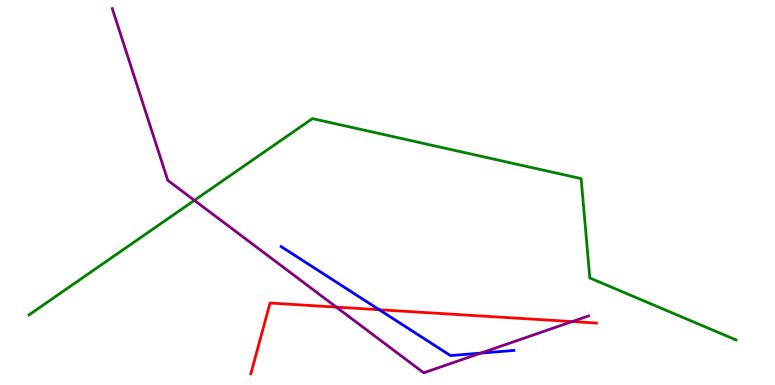[{'lines': ['blue', 'red'], 'intersections': [{'x': 4.89, 'y': 1.95}]}, {'lines': ['green', 'red'], 'intersections': []}, {'lines': ['purple', 'red'], 'intersections': [{'x': 4.34, 'y': 2.02}, {'x': 7.38, 'y': 1.65}]}, {'lines': ['blue', 'green'], 'intersections': []}, {'lines': ['blue', 'purple'], 'intersections': [{'x': 6.2, 'y': 0.828}]}, {'lines': ['green', 'purple'], 'intersections': [{'x': 2.51, 'y': 4.8}]}]